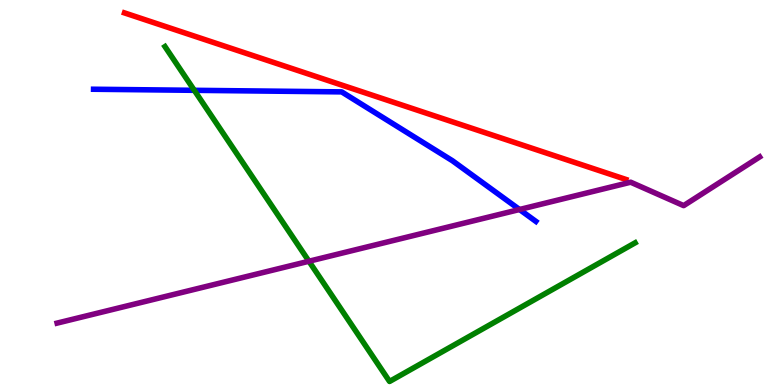[{'lines': ['blue', 'red'], 'intersections': []}, {'lines': ['green', 'red'], 'intersections': []}, {'lines': ['purple', 'red'], 'intersections': []}, {'lines': ['blue', 'green'], 'intersections': [{'x': 2.51, 'y': 7.65}]}, {'lines': ['blue', 'purple'], 'intersections': [{'x': 6.7, 'y': 4.56}]}, {'lines': ['green', 'purple'], 'intersections': [{'x': 3.99, 'y': 3.21}]}]